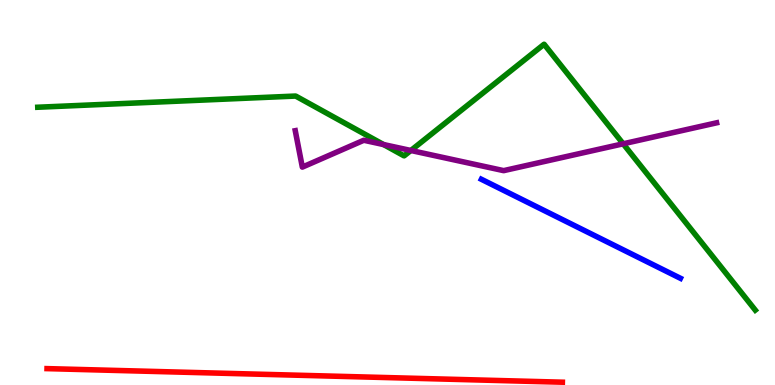[{'lines': ['blue', 'red'], 'intersections': []}, {'lines': ['green', 'red'], 'intersections': []}, {'lines': ['purple', 'red'], 'intersections': []}, {'lines': ['blue', 'green'], 'intersections': []}, {'lines': ['blue', 'purple'], 'intersections': []}, {'lines': ['green', 'purple'], 'intersections': [{'x': 4.95, 'y': 6.25}, {'x': 5.3, 'y': 6.09}, {'x': 8.04, 'y': 6.26}]}]